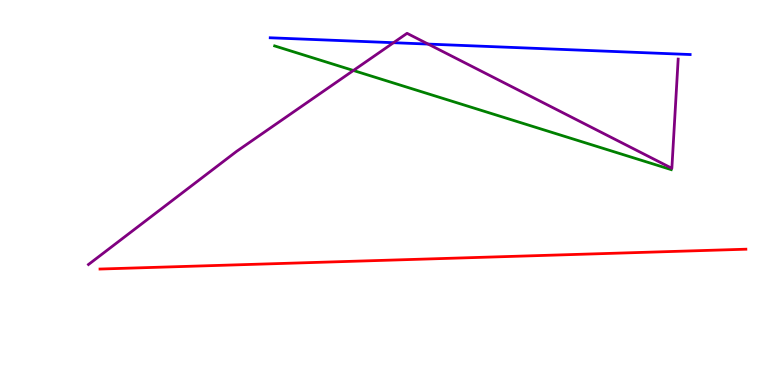[{'lines': ['blue', 'red'], 'intersections': []}, {'lines': ['green', 'red'], 'intersections': []}, {'lines': ['purple', 'red'], 'intersections': []}, {'lines': ['blue', 'green'], 'intersections': []}, {'lines': ['blue', 'purple'], 'intersections': [{'x': 5.08, 'y': 8.89}, {'x': 5.52, 'y': 8.86}]}, {'lines': ['green', 'purple'], 'intersections': [{'x': 4.56, 'y': 8.17}]}]